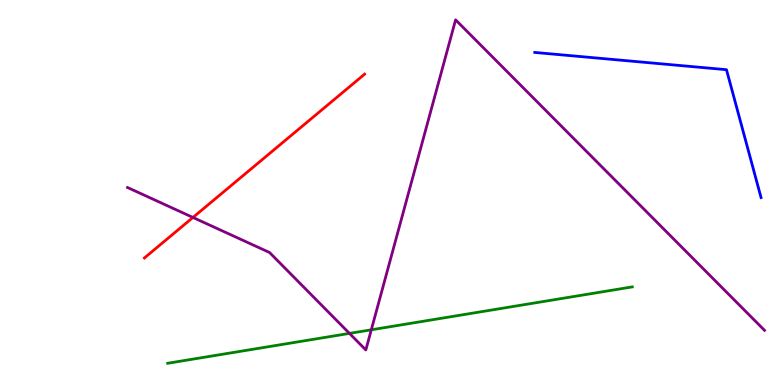[{'lines': ['blue', 'red'], 'intersections': []}, {'lines': ['green', 'red'], 'intersections': []}, {'lines': ['purple', 'red'], 'intersections': [{'x': 2.49, 'y': 4.35}]}, {'lines': ['blue', 'green'], 'intersections': []}, {'lines': ['blue', 'purple'], 'intersections': []}, {'lines': ['green', 'purple'], 'intersections': [{'x': 4.51, 'y': 1.34}, {'x': 4.79, 'y': 1.43}]}]